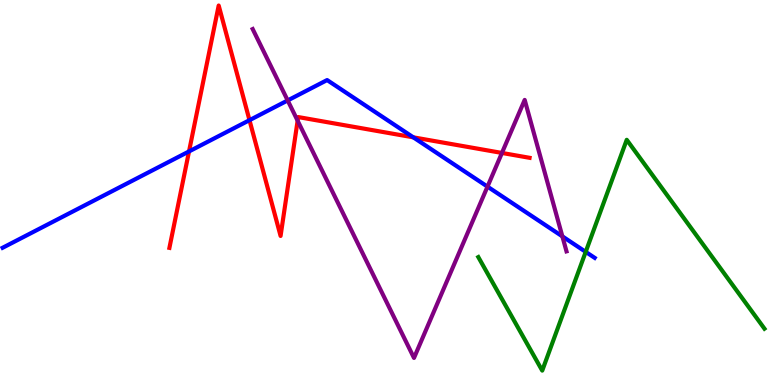[{'lines': ['blue', 'red'], 'intersections': [{'x': 2.44, 'y': 6.07}, {'x': 3.22, 'y': 6.88}, {'x': 5.33, 'y': 6.43}]}, {'lines': ['green', 'red'], 'intersections': []}, {'lines': ['purple', 'red'], 'intersections': [{'x': 3.84, 'y': 6.87}, {'x': 6.48, 'y': 6.03}]}, {'lines': ['blue', 'green'], 'intersections': [{'x': 7.56, 'y': 3.46}]}, {'lines': ['blue', 'purple'], 'intersections': [{'x': 3.71, 'y': 7.39}, {'x': 6.29, 'y': 5.15}, {'x': 7.26, 'y': 3.86}]}, {'lines': ['green', 'purple'], 'intersections': []}]